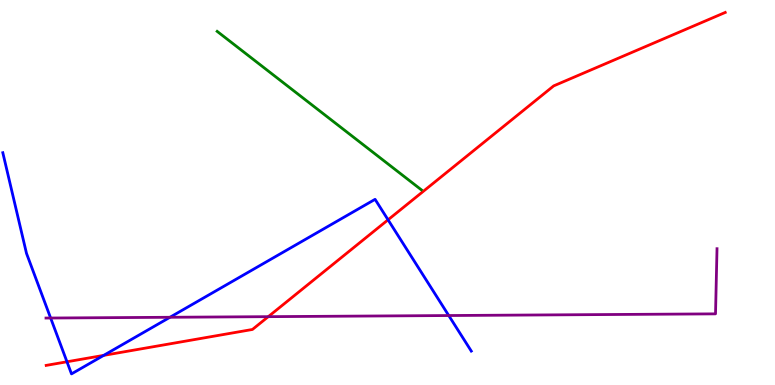[{'lines': ['blue', 'red'], 'intersections': [{'x': 0.864, 'y': 0.603}, {'x': 1.34, 'y': 0.769}, {'x': 5.01, 'y': 4.29}]}, {'lines': ['green', 'red'], 'intersections': []}, {'lines': ['purple', 'red'], 'intersections': [{'x': 3.46, 'y': 1.78}]}, {'lines': ['blue', 'green'], 'intersections': []}, {'lines': ['blue', 'purple'], 'intersections': [{'x': 0.653, 'y': 1.74}, {'x': 2.19, 'y': 1.76}, {'x': 5.79, 'y': 1.8}]}, {'lines': ['green', 'purple'], 'intersections': []}]